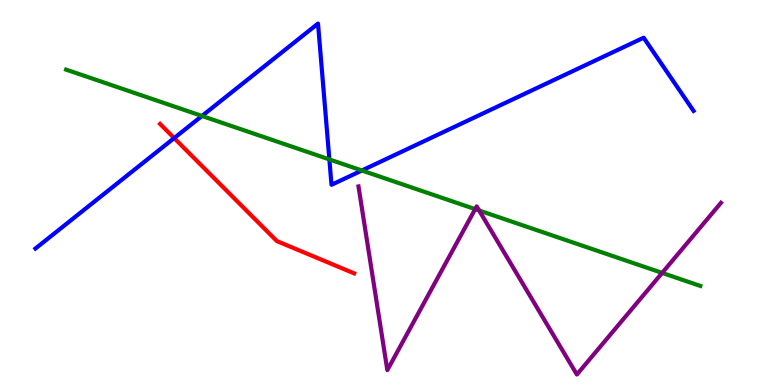[{'lines': ['blue', 'red'], 'intersections': [{'x': 2.25, 'y': 6.41}]}, {'lines': ['green', 'red'], 'intersections': []}, {'lines': ['purple', 'red'], 'intersections': []}, {'lines': ['blue', 'green'], 'intersections': [{'x': 2.61, 'y': 6.99}, {'x': 4.25, 'y': 5.86}, {'x': 4.67, 'y': 5.57}]}, {'lines': ['blue', 'purple'], 'intersections': []}, {'lines': ['green', 'purple'], 'intersections': [{'x': 6.13, 'y': 4.57}, {'x': 6.18, 'y': 4.53}, {'x': 8.54, 'y': 2.91}]}]